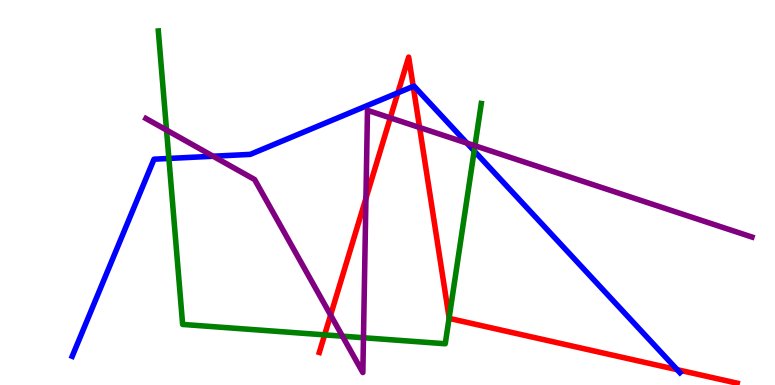[{'lines': ['blue', 'red'], 'intersections': [{'x': 5.13, 'y': 7.59}, {'x': 5.33, 'y': 7.76}, {'x': 8.74, 'y': 0.398}]}, {'lines': ['green', 'red'], 'intersections': [{'x': 4.19, 'y': 1.3}, {'x': 5.8, 'y': 1.74}]}, {'lines': ['purple', 'red'], 'intersections': [{'x': 4.27, 'y': 1.82}, {'x': 4.72, 'y': 4.85}, {'x': 5.04, 'y': 6.94}, {'x': 5.41, 'y': 6.69}]}, {'lines': ['blue', 'green'], 'intersections': [{'x': 2.18, 'y': 5.88}, {'x': 6.12, 'y': 6.08}]}, {'lines': ['blue', 'purple'], 'intersections': [{'x': 2.75, 'y': 5.94}, {'x': 6.02, 'y': 6.28}]}, {'lines': ['green', 'purple'], 'intersections': [{'x': 2.15, 'y': 6.62}, {'x': 4.42, 'y': 1.27}, {'x': 4.69, 'y': 1.23}, {'x': 6.13, 'y': 6.21}]}]